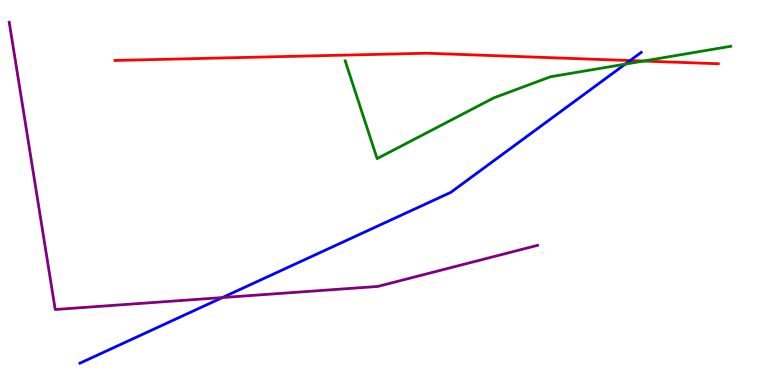[{'lines': ['blue', 'red'], 'intersections': [{'x': 8.13, 'y': 8.43}]}, {'lines': ['green', 'red'], 'intersections': [{'x': 8.3, 'y': 8.41}]}, {'lines': ['purple', 'red'], 'intersections': []}, {'lines': ['blue', 'green'], 'intersections': [{'x': 8.07, 'y': 8.33}]}, {'lines': ['blue', 'purple'], 'intersections': [{'x': 2.87, 'y': 2.27}]}, {'lines': ['green', 'purple'], 'intersections': []}]